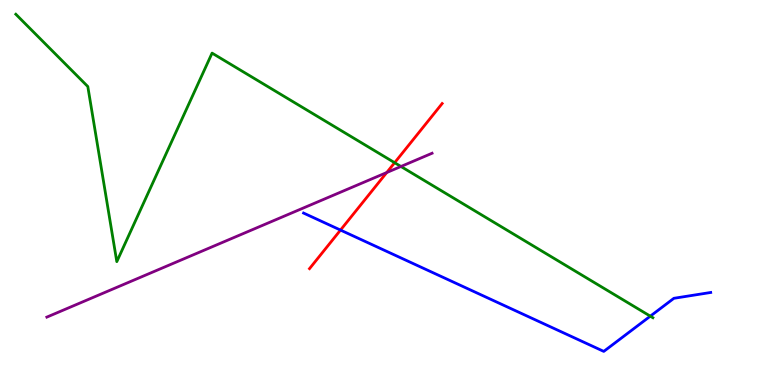[{'lines': ['blue', 'red'], 'intersections': [{'x': 4.39, 'y': 4.02}]}, {'lines': ['green', 'red'], 'intersections': [{'x': 5.09, 'y': 5.77}]}, {'lines': ['purple', 'red'], 'intersections': [{'x': 4.99, 'y': 5.52}]}, {'lines': ['blue', 'green'], 'intersections': [{'x': 8.39, 'y': 1.79}]}, {'lines': ['blue', 'purple'], 'intersections': []}, {'lines': ['green', 'purple'], 'intersections': [{'x': 5.17, 'y': 5.68}]}]